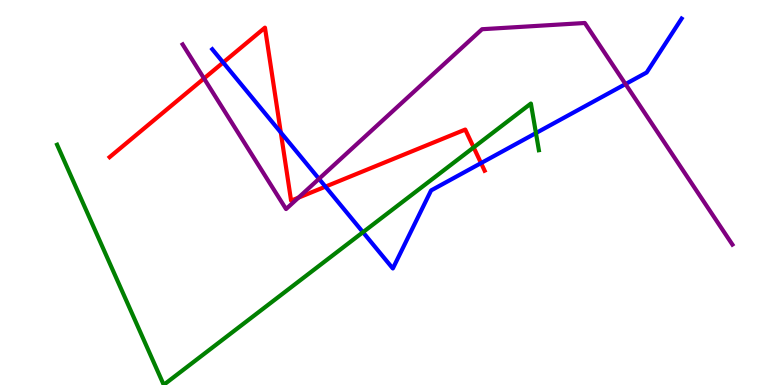[{'lines': ['blue', 'red'], 'intersections': [{'x': 2.88, 'y': 8.38}, {'x': 3.62, 'y': 6.56}, {'x': 4.2, 'y': 5.15}, {'x': 6.21, 'y': 5.76}]}, {'lines': ['green', 'red'], 'intersections': [{'x': 6.11, 'y': 6.17}]}, {'lines': ['purple', 'red'], 'intersections': [{'x': 2.63, 'y': 7.96}, {'x': 3.85, 'y': 4.87}]}, {'lines': ['blue', 'green'], 'intersections': [{'x': 4.68, 'y': 3.97}, {'x': 6.92, 'y': 6.54}]}, {'lines': ['blue', 'purple'], 'intersections': [{'x': 4.12, 'y': 5.36}, {'x': 8.07, 'y': 7.82}]}, {'lines': ['green', 'purple'], 'intersections': []}]